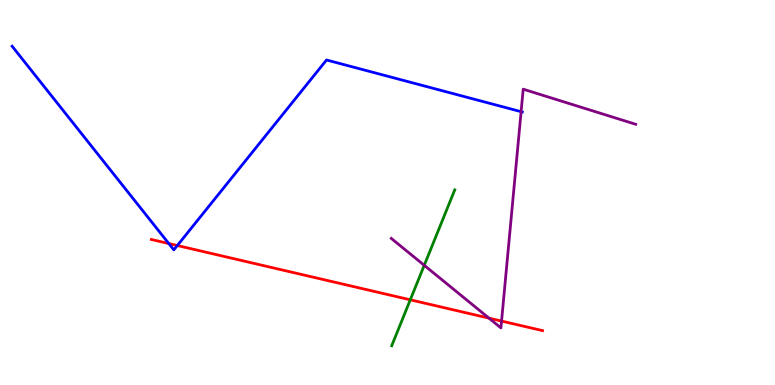[{'lines': ['blue', 'red'], 'intersections': [{'x': 2.18, 'y': 3.67}, {'x': 2.29, 'y': 3.62}]}, {'lines': ['green', 'red'], 'intersections': [{'x': 5.29, 'y': 2.21}]}, {'lines': ['purple', 'red'], 'intersections': [{'x': 6.31, 'y': 1.74}, {'x': 6.47, 'y': 1.66}]}, {'lines': ['blue', 'green'], 'intersections': []}, {'lines': ['blue', 'purple'], 'intersections': [{'x': 6.72, 'y': 7.1}]}, {'lines': ['green', 'purple'], 'intersections': [{'x': 5.47, 'y': 3.11}]}]